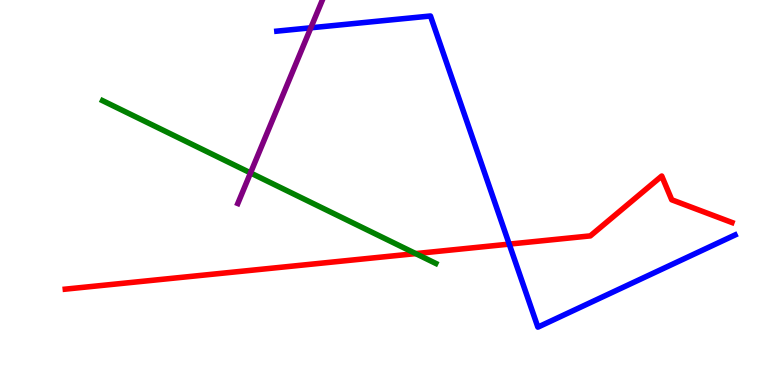[{'lines': ['blue', 'red'], 'intersections': [{'x': 6.57, 'y': 3.66}]}, {'lines': ['green', 'red'], 'intersections': [{'x': 5.36, 'y': 3.41}]}, {'lines': ['purple', 'red'], 'intersections': []}, {'lines': ['blue', 'green'], 'intersections': []}, {'lines': ['blue', 'purple'], 'intersections': [{'x': 4.01, 'y': 9.28}]}, {'lines': ['green', 'purple'], 'intersections': [{'x': 3.23, 'y': 5.51}]}]